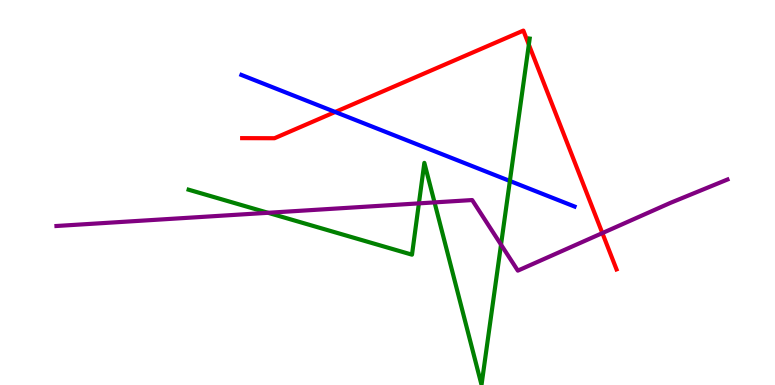[{'lines': ['blue', 'red'], 'intersections': [{'x': 4.33, 'y': 7.09}]}, {'lines': ['green', 'red'], 'intersections': [{'x': 6.82, 'y': 8.84}]}, {'lines': ['purple', 'red'], 'intersections': [{'x': 7.77, 'y': 3.95}]}, {'lines': ['blue', 'green'], 'intersections': [{'x': 6.58, 'y': 5.3}]}, {'lines': ['blue', 'purple'], 'intersections': []}, {'lines': ['green', 'purple'], 'intersections': [{'x': 3.46, 'y': 4.47}, {'x': 5.41, 'y': 4.72}, {'x': 5.61, 'y': 4.74}, {'x': 6.46, 'y': 3.65}]}]